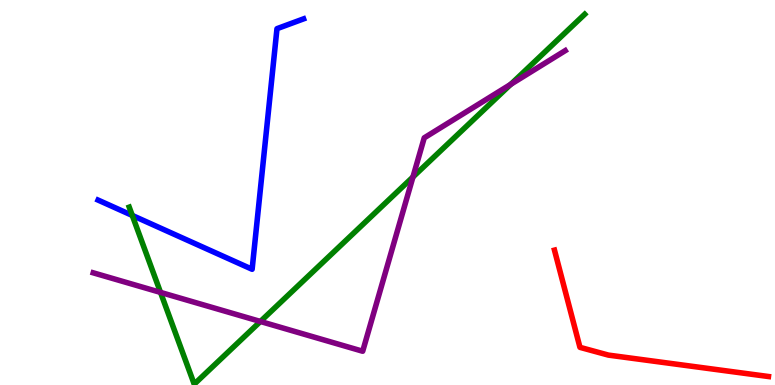[{'lines': ['blue', 'red'], 'intersections': []}, {'lines': ['green', 'red'], 'intersections': []}, {'lines': ['purple', 'red'], 'intersections': []}, {'lines': ['blue', 'green'], 'intersections': [{'x': 1.71, 'y': 4.4}]}, {'lines': ['blue', 'purple'], 'intersections': []}, {'lines': ['green', 'purple'], 'intersections': [{'x': 2.07, 'y': 2.4}, {'x': 3.36, 'y': 1.65}, {'x': 5.33, 'y': 5.4}, {'x': 6.59, 'y': 7.81}]}]